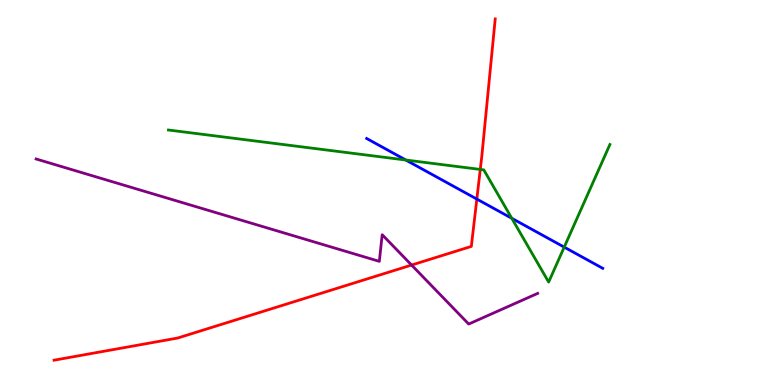[{'lines': ['blue', 'red'], 'intersections': [{'x': 6.15, 'y': 4.83}]}, {'lines': ['green', 'red'], 'intersections': [{'x': 6.2, 'y': 5.6}]}, {'lines': ['purple', 'red'], 'intersections': [{'x': 5.31, 'y': 3.12}]}, {'lines': ['blue', 'green'], 'intersections': [{'x': 5.24, 'y': 5.84}, {'x': 6.6, 'y': 4.33}, {'x': 7.28, 'y': 3.58}]}, {'lines': ['blue', 'purple'], 'intersections': []}, {'lines': ['green', 'purple'], 'intersections': []}]